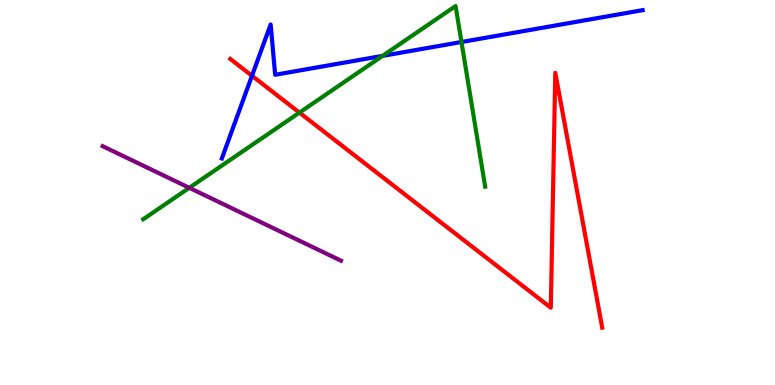[{'lines': ['blue', 'red'], 'intersections': [{'x': 3.25, 'y': 8.03}]}, {'lines': ['green', 'red'], 'intersections': [{'x': 3.86, 'y': 7.07}]}, {'lines': ['purple', 'red'], 'intersections': []}, {'lines': ['blue', 'green'], 'intersections': [{'x': 4.94, 'y': 8.55}, {'x': 5.95, 'y': 8.91}]}, {'lines': ['blue', 'purple'], 'intersections': []}, {'lines': ['green', 'purple'], 'intersections': [{'x': 2.44, 'y': 5.12}]}]